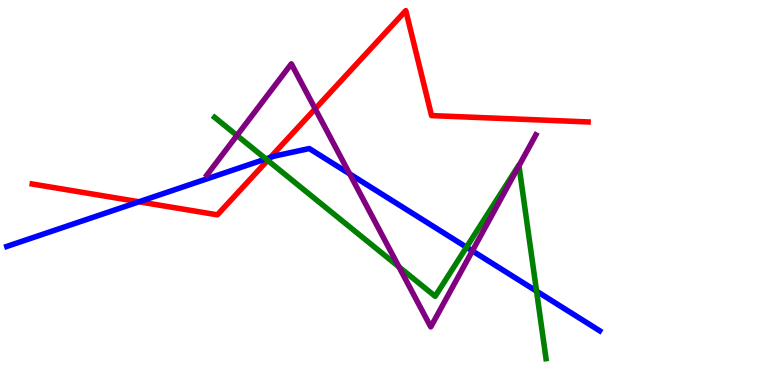[{'lines': ['blue', 'red'], 'intersections': [{'x': 1.79, 'y': 4.76}, {'x': 3.49, 'y': 5.91}]}, {'lines': ['green', 'red'], 'intersections': [{'x': 3.45, 'y': 5.84}]}, {'lines': ['purple', 'red'], 'intersections': [{'x': 4.07, 'y': 7.17}]}, {'lines': ['blue', 'green'], 'intersections': [{'x': 3.43, 'y': 5.87}, {'x': 6.02, 'y': 3.58}, {'x': 6.92, 'y': 2.44}]}, {'lines': ['blue', 'purple'], 'intersections': [{'x': 4.51, 'y': 5.48}, {'x': 6.1, 'y': 3.48}]}, {'lines': ['green', 'purple'], 'intersections': [{'x': 3.06, 'y': 6.48}, {'x': 5.15, 'y': 3.07}, {'x': 6.7, 'y': 5.7}]}]